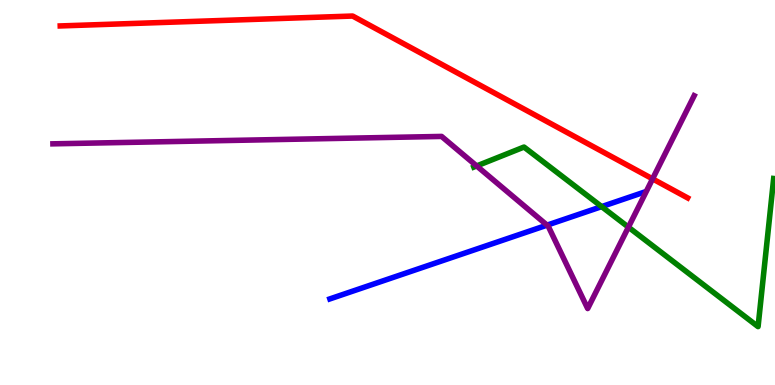[{'lines': ['blue', 'red'], 'intersections': []}, {'lines': ['green', 'red'], 'intersections': []}, {'lines': ['purple', 'red'], 'intersections': [{'x': 8.42, 'y': 5.35}]}, {'lines': ['blue', 'green'], 'intersections': [{'x': 7.76, 'y': 4.63}]}, {'lines': ['blue', 'purple'], 'intersections': [{'x': 7.06, 'y': 4.15}]}, {'lines': ['green', 'purple'], 'intersections': [{'x': 6.15, 'y': 5.69}, {'x': 8.11, 'y': 4.1}]}]